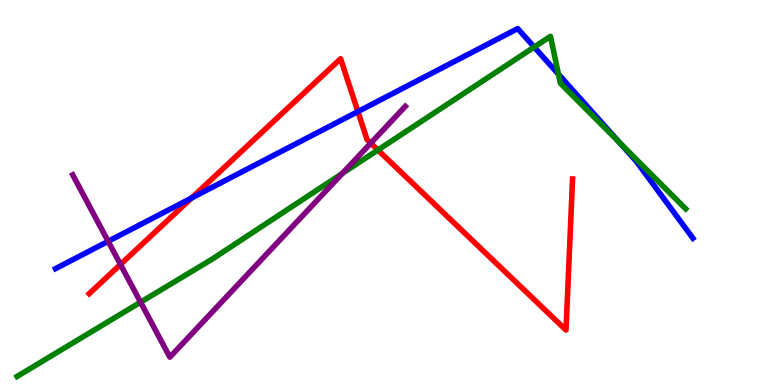[{'lines': ['blue', 'red'], 'intersections': [{'x': 2.47, 'y': 4.86}, {'x': 4.62, 'y': 7.1}]}, {'lines': ['green', 'red'], 'intersections': [{'x': 4.88, 'y': 6.1}]}, {'lines': ['purple', 'red'], 'intersections': [{'x': 1.55, 'y': 3.13}, {'x': 4.78, 'y': 6.28}]}, {'lines': ['blue', 'green'], 'intersections': [{'x': 6.89, 'y': 8.78}, {'x': 7.21, 'y': 8.07}, {'x': 7.99, 'y': 6.3}]}, {'lines': ['blue', 'purple'], 'intersections': [{'x': 1.4, 'y': 3.73}]}, {'lines': ['green', 'purple'], 'intersections': [{'x': 1.81, 'y': 2.15}, {'x': 4.42, 'y': 5.5}]}]